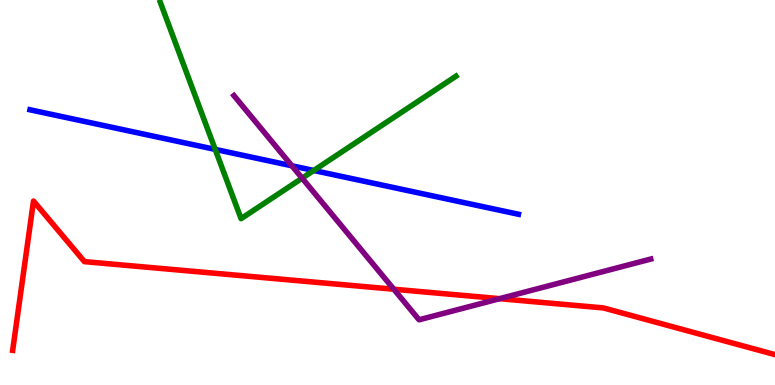[{'lines': ['blue', 'red'], 'intersections': []}, {'lines': ['green', 'red'], 'intersections': []}, {'lines': ['purple', 'red'], 'intersections': [{'x': 5.08, 'y': 2.49}, {'x': 6.45, 'y': 2.24}]}, {'lines': ['blue', 'green'], 'intersections': [{'x': 2.78, 'y': 6.12}, {'x': 4.05, 'y': 5.57}]}, {'lines': ['blue', 'purple'], 'intersections': [{'x': 3.77, 'y': 5.69}]}, {'lines': ['green', 'purple'], 'intersections': [{'x': 3.9, 'y': 5.37}]}]